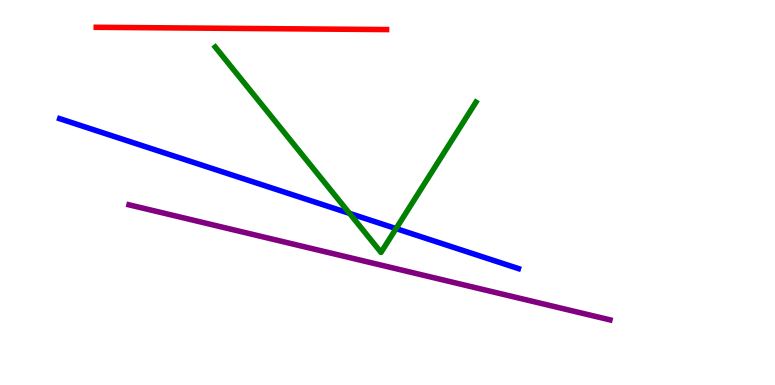[{'lines': ['blue', 'red'], 'intersections': []}, {'lines': ['green', 'red'], 'intersections': []}, {'lines': ['purple', 'red'], 'intersections': []}, {'lines': ['blue', 'green'], 'intersections': [{'x': 4.51, 'y': 4.46}, {'x': 5.11, 'y': 4.06}]}, {'lines': ['blue', 'purple'], 'intersections': []}, {'lines': ['green', 'purple'], 'intersections': []}]